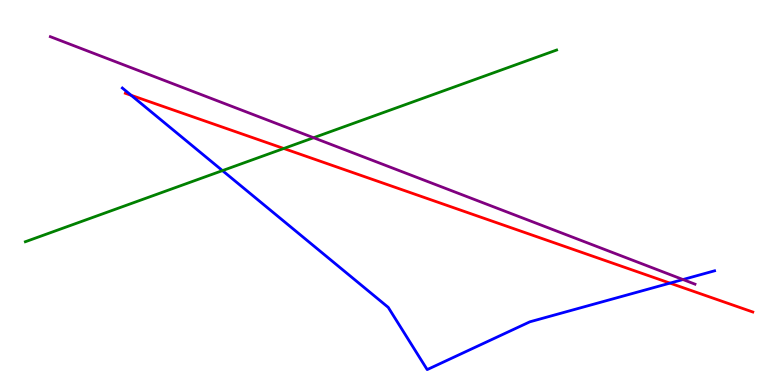[{'lines': ['blue', 'red'], 'intersections': [{'x': 1.69, 'y': 7.52}, {'x': 8.64, 'y': 2.65}]}, {'lines': ['green', 'red'], 'intersections': [{'x': 3.66, 'y': 6.14}]}, {'lines': ['purple', 'red'], 'intersections': []}, {'lines': ['blue', 'green'], 'intersections': [{'x': 2.87, 'y': 5.57}]}, {'lines': ['blue', 'purple'], 'intersections': [{'x': 8.81, 'y': 2.74}]}, {'lines': ['green', 'purple'], 'intersections': [{'x': 4.05, 'y': 6.42}]}]